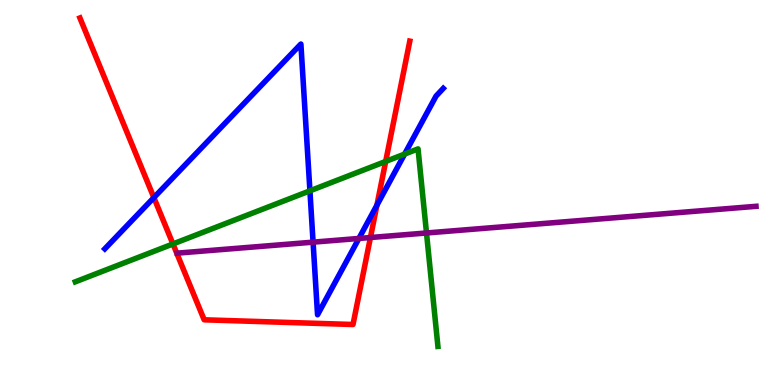[{'lines': ['blue', 'red'], 'intersections': [{'x': 1.99, 'y': 4.87}, {'x': 4.86, 'y': 4.67}]}, {'lines': ['green', 'red'], 'intersections': [{'x': 2.23, 'y': 3.66}, {'x': 4.98, 'y': 5.81}]}, {'lines': ['purple', 'red'], 'intersections': [{'x': 4.78, 'y': 3.83}]}, {'lines': ['blue', 'green'], 'intersections': [{'x': 4.0, 'y': 5.04}, {'x': 5.22, 'y': 6.0}]}, {'lines': ['blue', 'purple'], 'intersections': [{'x': 4.04, 'y': 3.71}, {'x': 4.63, 'y': 3.81}]}, {'lines': ['green', 'purple'], 'intersections': [{'x': 5.5, 'y': 3.95}]}]